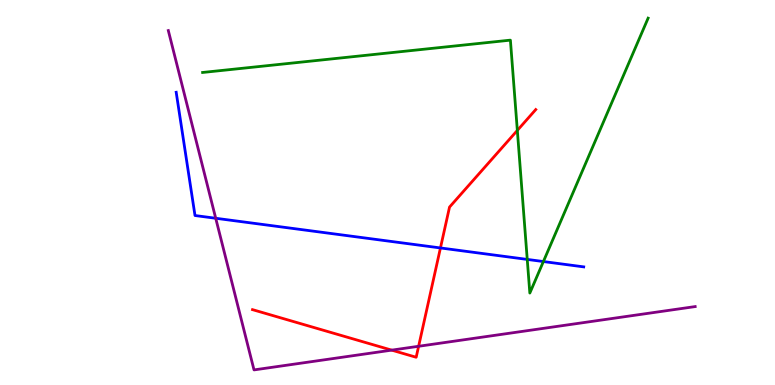[{'lines': ['blue', 'red'], 'intersections': [{'x': 5.68, 'y': 3.56}]}, {'lines': ['green', 'red'], 'intersections': [{'x': 6.68, 'y': 6.61}]}, {'lines': ['purple', 'red'], 'intersections': [{'x': 5.05, 'y': 0.905}, {'x': 5.4, 'y': 1.01}]}, {'lines': ['blue', 'green'], 'intersections': [{'x': 6.8, 'y': 3.26}, {'x': 7.01, 'y': 3.21}]}, {'lines': ['blue', 'purple'], 'intersections': [{'x': 2.78, 'y': 4.33}]}, {'lines': ['green', 'purple'], 'intersections': []}]